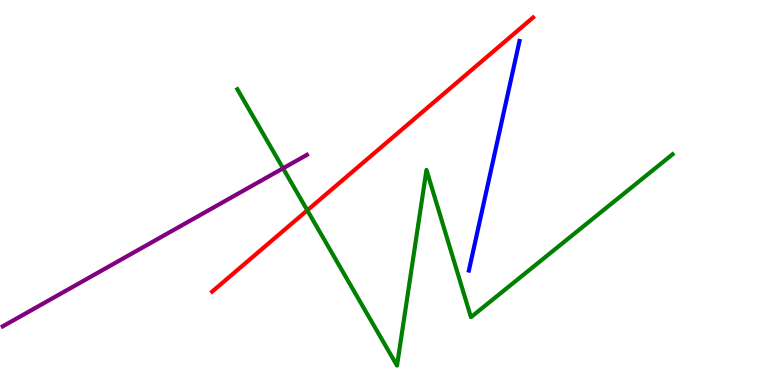[{'lines': ['blue', 'red'], 'intersections': []}, {'lines': ['green', 'red'], 'intersections': [{'x': 3.97, 'y': 4.54}]}, {'lines': ['purple', 'red'], 'intersections': []}, {'lines': ['blue', 'green'], 'intersections': []}, {'lines': ['blue', 'purple'], 'intersections': []}, {'lines': ['green', 'purple'], 'intersections': [{'x': 3.65, 'y': 5.63}]}]